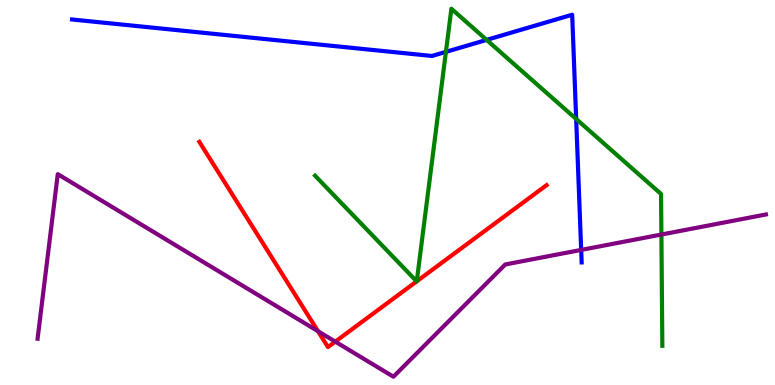[{'lines': ['blue', 'red'], 'intersections': []}, {'lines': ['green', 'red'], 'intersections': [{'x': 5.38, 'y': 2.69}, {'x': 5.38, 'y': 2.69}]}, {'lines': ['purple', 'red'], 'intersections': [{'x': 4.1, 'y': 1.4}, {'x': 4.33, 'y': 1.13}]}, {'lines': ['blue', 'green'], 'intersections': [{'x': 5.75, 'y': 8.65}, {'x': 6.28, 'y': 8.96}, {'x': 7.43, 'y': 6.91}]}, {'lines': ['blue', 'purple'], 'intersections': [{'x': 7.5, 'y': 3.51}]}, {'lines': ['green', 'purple'], 'intersections': [{'x': 8.53, 'y': 3.91}]}]